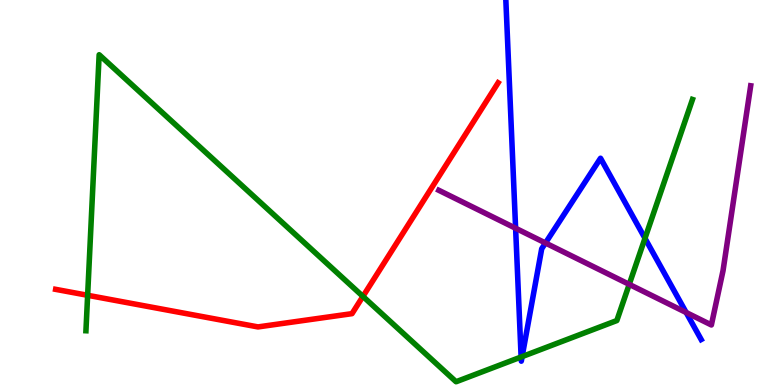[{'lines': ['blue', 'red'], 'intersections': []}, {'lines': ['green', 'red'], 'intersections': [{'x': 1.13, 'y': 2.33}, {'x': 4.68, 'y': 2.3}]}, {'lines': ['purple', 'red'], 'intersections': []}, {'lines': ['blue', 'green'], 'intersections': [{'x': 6.72, 'y': 0.728}, {'x': 6.74, 'y': 0.738}, {'x': 8.32, 'y': 3.81}]}, {'lines': ['blue', 'purple'], 'intersections': [{'x': 6.65, 'y': 4.07}, {'x': 7.04, 'y': 3.69}, {'x': 8.85, 'y': 1.88}]}, {'lines': ['green', 'purple'], 'intersections': [{'x': 8.12, 'y': 2.61}]}]